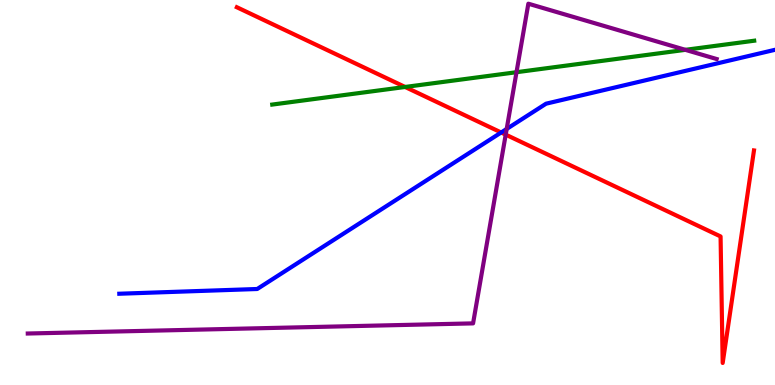[{'lines': ['blue', 'red'], 'intersections': [{'x': 6.47, 'y': 6.56}]}, {'lines': ['green', 'red'], 'intersections': [{'x': 5.23, 'y': 7.74}]}, {'lines': ['purple', 'red'], 'intersections': [{'x': 6.53, 'y': 6.5}]}, {'lines': ['blue', 'green'], 'intersections': []}, {'lines': ['blue', 'purple'], 'intersections': [{'x': 6.54, 'y': 6.65}]}, {'lines': ['green', 'purple'], 'intersections': [{'x': 6.66, 'y': 8.12}, {'x': 8.84, 'y': 8.71}]}]